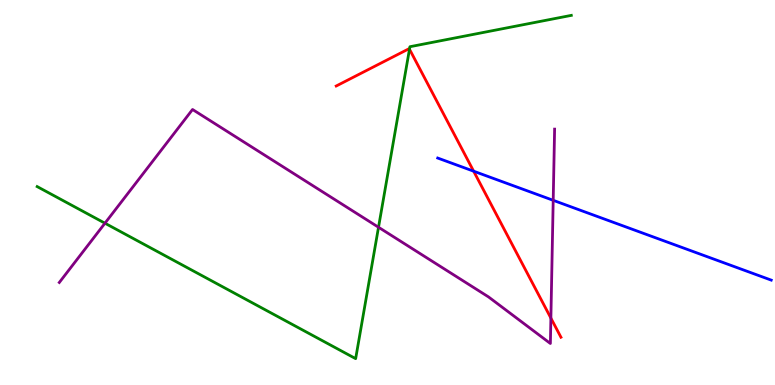[{'lines': ['blue', 'red'], 'intersections': [{'x': 6.11, 'y': 5.55}]}, {'lines': ['green', 'red'], 'intersections': [{'x': 5.28, 'y': 8.72}]}, {'lines': ['purple', 'red'], 'intersections': [{'x': 7.11, 'y': 1.74}]}, {'lines': ['blue', 'green'], 'intersections': []}, {'lines': ['blue', 'purple'], 'intersections': [{'x': 7.14, 'y': 4.8}]}, {'lines': ['green', 'purple'], 'intersections': [{'x': 1.35, 'y': 4.2}, {'x': 4.88, 'y': 4.1}]}]